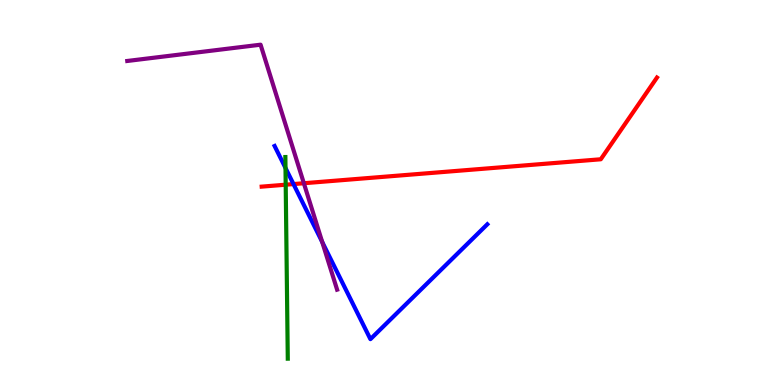[{'lines': ['blue', 'red'], 'intersections': [{'x': 3.79, 'y': 5.22}]}, {'lines': ['green', 'red'], 'intersections': [{'x': 3.69, 'y': 5.2}]}, {'lines': ['purple', 'red'], 'intersections': [{'x': 3.92, 'y': 5.24}]}, {'lines': ['blue', 'green'], 'intersections': [{'x': 3.68, 'y': 5.64}]}, {'lines': ['blue', 'purple'], 'intersections': [{'x': 4.16, 'y': 3.71}]}, {'lines': ['green', 'purple'], 'intersections': []}]